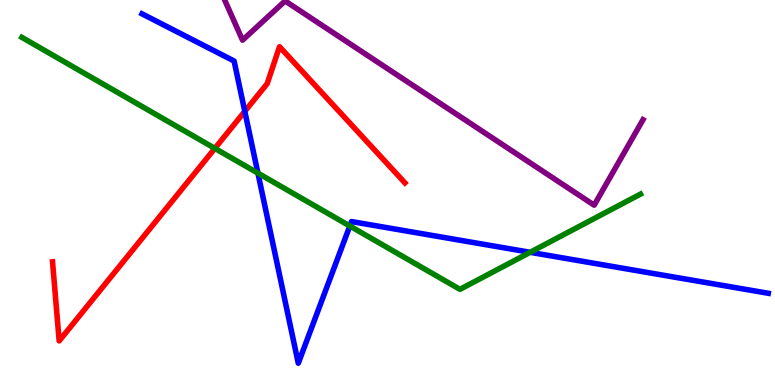[{'lines': ['blue', 'red'], 'intersections': [{'x': 3.16, 'y': 7.11}]}, {'lines': ['green', 'red'], 'intersections': [{'x': 2.77, 'y': 6.15}]}, {'lines': ['purple', 'red'], 'intersections': []}, {'lines': ['blue', 'green'], 'intersections': [{'x': 3.33, 'y': 5.5}, {'x': 4.51, 'y': 4.13}, {'x': 6.84, 'y': 3.45}]}, {'lines': ['blue', 'purple'], 'intersections': []}, {'lines': ['green', 'purple'], 'intersections': []}]